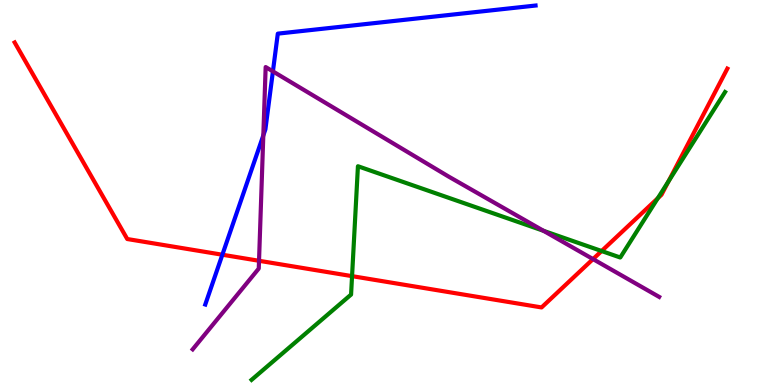[{'lines': ['blue', 'red'], 'intersections': [{'x': 2.87, 'y': 3.38}]}, {'lines': ['green', 'red'], 'intersections': [{'x': 4.54, 'y': 2.83}, {'x': 7.76, 'y': 3.48}, {'x': 8.49, 'y': 4.85}, {'x': 8.63, 'y': 5.29}]}, {'lines': ['purple', 'red'], 'intersections': [{'x': 3.34, 'y': 3.23}, {'x': 7.65, 'y': 3.27}]}, {'lines': ['blue', 'green'], 'intersections': []}, {'lines': ['blue', 'purple'], 'intersections': [{'x': 3.4, 'y': 6.48}, {'x': 3.52, 'y': 8.15}]}, {'lines': ['green', 'purple'], 'intersections': [{'x': 7.01, 'y': 4.0}]}]